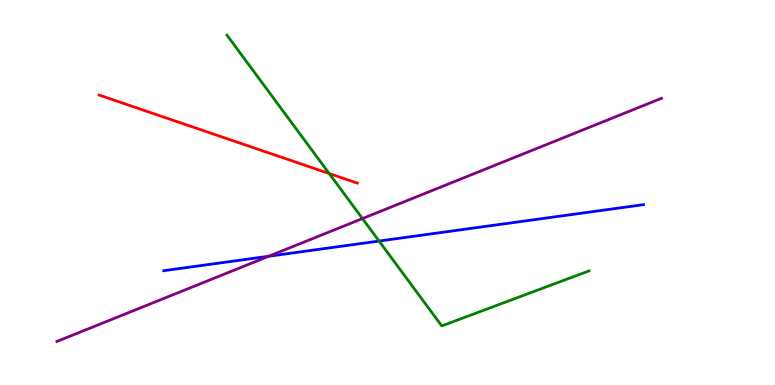[{'lines': ['blue', 'red'], 'intersections': []}, {'lines': ['green', 'red'], 'intersections': [{'x': 4.25, 'y': 5.49}]}, {'lines': ['purple', 'red'], 'intersections': []}, {'lines': ['blue', 'green'], 'intersections': [{'x': 4.89, 'y': 3.74}]}, {'lines': ['blue', 'purple'], 'intersections': [{'x': 3.47, 'y': 3.34}]}, {'lines': ['green', 'purple'], 'intersections': [{'x': 4.68, 'y': 4.32}]}]